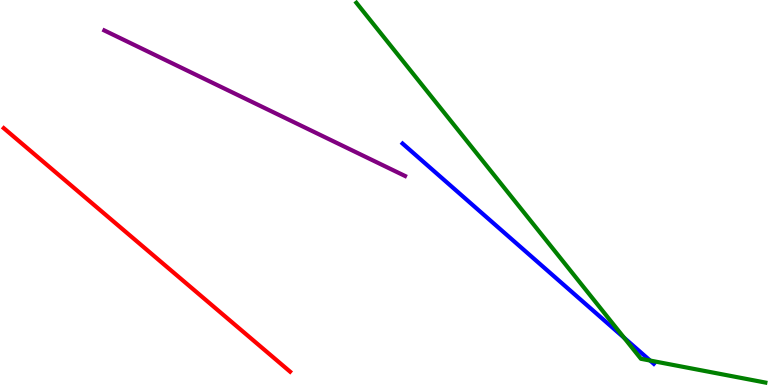[{'lines': ['blue', 'red'], 'intersections': []}, {'lines': ['green', 'red'], 'intersections': []}, {'lines': ['purple', 'red'], 'intersections': []}, {'lines': ['blue', 'green'], 'intersections': [{'x': 8.05, 'y': 1.23}, {'x': 8.39, 'y': 0.635}]}, {'lines': ['blue', 'purple'], 'intersections': []}, {'lines': ['green', 'purple'], 'intersections': []}]